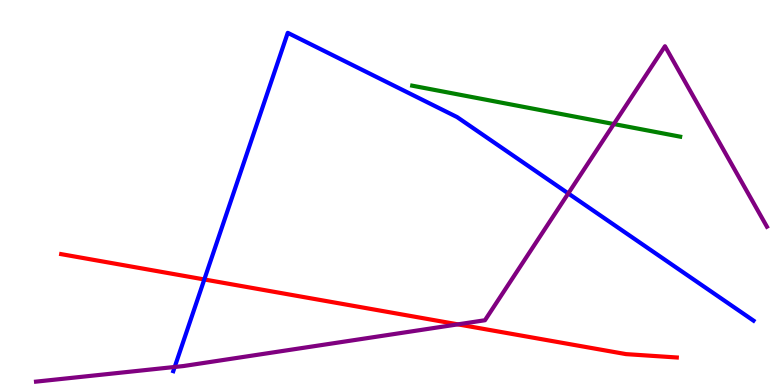[{'lines': ['blue', 'red'], 'intersections': [{'x': 2.64, 'y': 2.74}]}, {'lines': ['green', 'red'], 'intersections': []}, {'lines': ['purple', 'red'], 'intersections': [{'x': 5.91, 'y': 1.58}]}, {'lines': ['blue', 'green'], 'intersections': []}, {'lines': ['blue', 'purple'], 'intersections': [{'x': 2.25, 'y': 0.468}, {'x': 7.33, 'y': 4.98}]}, {'lines': ['green', 'purple'], 'intersections': [{'x': 7.92, 'y': 6.78}]}]